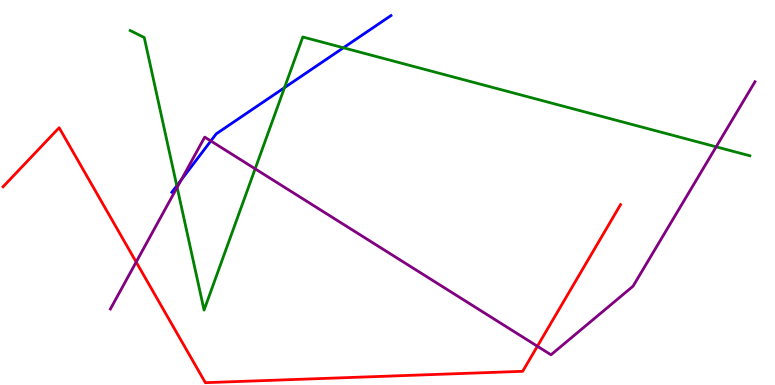[{'lines': ['blue', 'red'], 'intersections': []}, {'lines': ['green', 'red'], 'intersections': []}, {'lines': ['purple', 'red'], 'intersections': [{'x': 1.76, 'y': 3.19}, {'x': 6.93, 'y': 1.01}]}, {'lines': ['blue', 'green'], 'intersections': [{'x': 2.28, 'y': 5.18}, {'x': 3.67, 'y': 7.72}, {'x': 4.43, 'y': 8.76}]}, {'lines': ['blue', 'purple'], 'intersections': [{'x': 2.34, 'y': 5.33}, {'x': 2.72, 'y': 6.34}]}, {'lines': ['green', 'purple'], 'intersections': [{'x': 2.29, 'y': 5.13}, {'x': 3.29, 'y': 5.62}, {'x': 9.24, 'y': 6.19}]}]